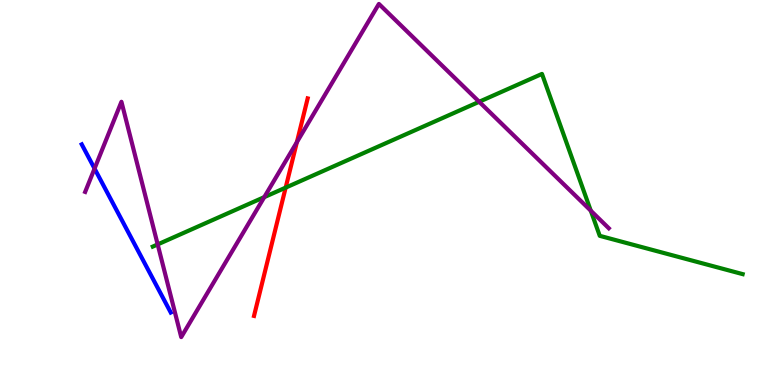[{'lines': ['blue', 'red'], 'intersections': []}, {'lines': ['green', 'red'], 'intersections': [{'x': 3.69, 'y': 5.13}]}, {'lines': ['purple', 'red'], 'intersections': [{'x': 3.83, 'y': 6.31}]}, {'lines': ['blue', 'green'], 'intersections': []}, {'lines': ['blue', 'purple'], 'intersections': [{'x': 1.22, 'y': 5.62}]}, {'lines': ['green', 'purple'], 'intersections': [{'x': 2.03, 'y': 3.65}, {'x': 3.41, 'y': 4.88}, {'x': 6.18, 'y': 7.36}, {'x': 7.62, 'y': 4.53}]}]